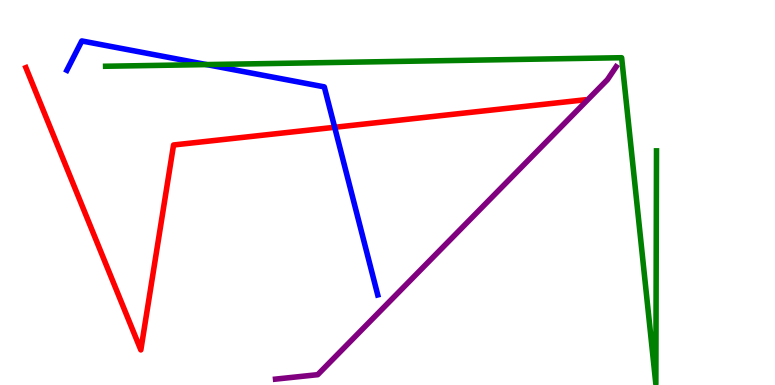[{'lines': ['blue', 'red'], 'intersections': [{'x': 4.32, 'y': 6.69}]}, {'lines': ['green', 'red'], 'intersections': []}, {'lines': ['purple', 'red'], 'intersections': []}, {'lines': ['blue', 'green'], 'intersections': [{'x': 2.67, 'y': 8.32}]}, {'lines': ['blue', 'purple'], 'intersections': []}, {'lines': ['green', 'purple'], 'intersections': []}]